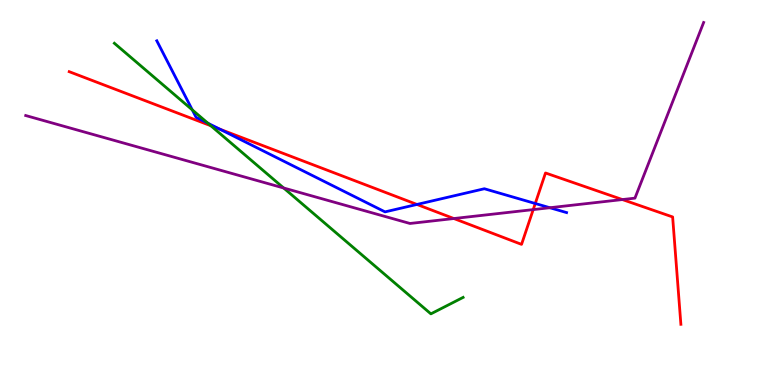[{'lines': ['blue', 'red'], 'intersections': [{'x': 2.84, 'y': 6.64}, {'x': 5.38, 'y': 4.69}, {'x': 6.91, 'y': 4.71}]}, {'lines': ['green', 'red'], 'intersections': [{'x': 2.72, 'y': 6.73}]}, {'lines': ['purple', 'red'], 'intersections': [{'x': 5.86, 'y': 4.32}, {'x': 6.88, 'y': 4.56}, {'x': 8.03, 'y': 4.82}]}, {'lines': ['blue', 'green'], 'intersections': [{'x': 2.48, 'y': 7.15}, {'x': 2.68, 'y': 6.8}]}, {'lines': ['blue', 'purple'], 'intersections': [{'x': 7.09, 'y': 4.6}]}, {'lines': ['green', 'purple'], 'intersections': [{'x': 3.66, 'y': 5.12}]}]